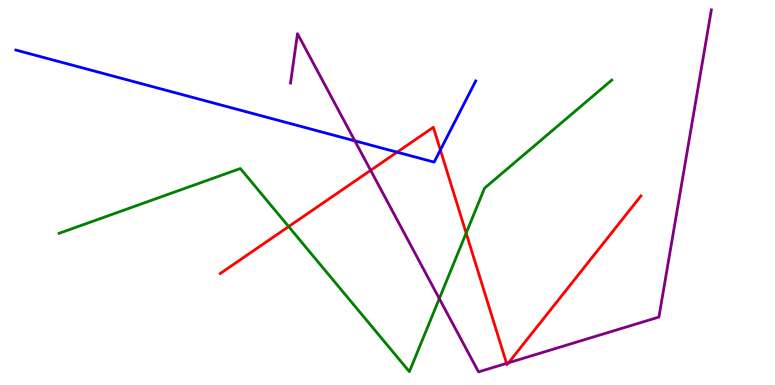[{'lines': ['blue', 'red'], 'intersections': [{'x': 5.12, 'y': 6.05}, {'x': 5.68, 'y': 6.1}]}, {'lines': ['green', 'red'], 'intersections': [{'x': 3.72, 'y': 4.11}, {'x': 6.01, 'y': 3.95}]}, {'lines': ['purple', 'red'], 'intersections': [{'x': 4.78, 'y': 5.58}, {'x': 6.54, 'y': 0.562}, {'x': 6.56, 'y': 0.578}]}, {'lines': ['blue', 'green'], 'intersections': []}, {'lines': ['blue', 'purple'], 'intersections': [{'x': 4.58, 'y': 6.34}]}, {'lines': ['green', 'purple'], 'intersections': [{'x': 5.67, 'y': 2.24}]}]